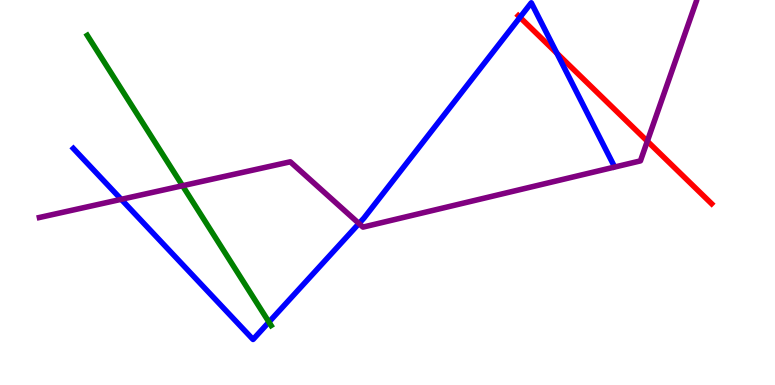[{'lines': ['blue', 'red'], 'intersections': [{'x': 6.71, 'y': 9.55}, {'x': 7.19, 'y': 8.62}]}, {'lines': ['green', 'red'], 'intersections': []}, {'lines': ['purple', 'red'], 'intersections': [{'x': 8.35, 'y': 6.33}]}, {'lines': ['blue', 'green'], 'intersections': [{'x': 3.47, 'y': 1.63}]}, {'lines': ['blue', 'purple'], 'intersections': [{'x': 1.56, 'y': 4.82}, {'x': 4.63, 'y': 4.19}]}, {'lines': ['green', 'purple'], 'intersections': [{'x': 2.36, 'y': 5.18}]}]